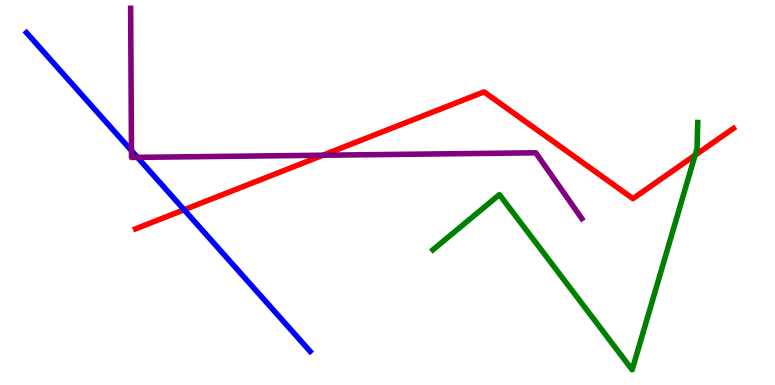[{'lines': ['blue', 'red'], 'intersections': [{'x': 2.38, 'y': 4.55}]}, {'lines': ['green', 'red'], 'intersections': [{'x': 8.97, 'y': 5.97}]}, {'lines': ['purple', 'red'], 'intersections': [{'x': 4.17, 'y': 5.97}]}, {'lines': ['blue', 'green'], 'intersections': []}, {'lines': ['blue', 'purple'], 'intersections': [{'x': 1.7, 'y': 6.09}, {'x': 1.77, 'y': 5.91}]}, {'lines': ['green', 'purple'], 'intersections': []}]